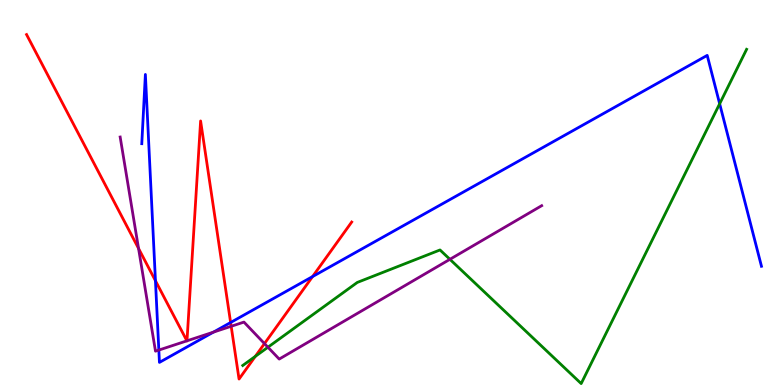[{'lines': ['blue', 'red'], 'intersections': [{'x': 2.01, 'y': 2.71}, {'x': 2.98, 'y': 1.62}, {'x': 4.03, 'y': 2.82}]}, {'lines': ['green', 'red'], 'intersections': [{'x': 3.29, 'y': 0.743}]}, {'lines': ['purple', 'red'], 'intersections': [{'x': 1.79, 'y': 3.55}, {'x': 2.41, 'y': 1.15}, {'x': 2.41, 'y': 1.15}, {'x': 2.98, 'y': 1.52}, {'x': 3.41, 'y': 1.08}]}, {'lines': ['blue', 'green'], 'intersections': [{'x': 9.29, 'y': 7.3}]}, {'lines': ['blue', 'purple'], 'intersections': [{'x': 2.05, 'y': 0.907}, {'x': 2.75, 'y': 1.37}]}, {'lines': ['green', 'purple'], 'intersections': [{'x': 3.46, 'y': 0.981}, {'x': 5.81, 'y': 3.26}]}]